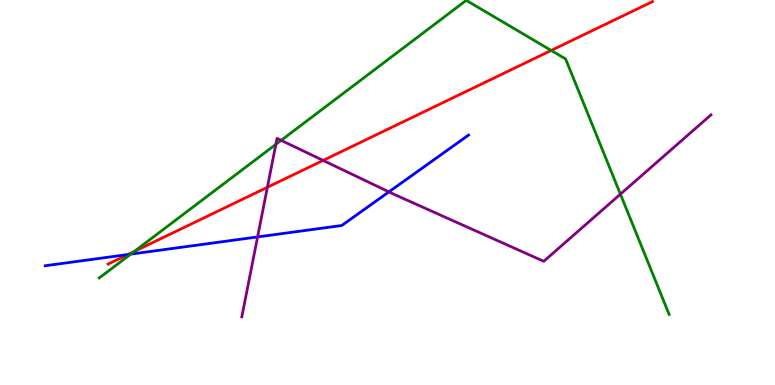[{'lines': ['blue', 'red'], 'intersections': [{'x': 1.65, 'y': 3.39}]}, {'lines': ['green', 'red'], 'intersections': [{'x': 1.73, 'y': 3.47}, {'x': 7.11, 'y': 8.69}]}, {'lines': ['purple', 'red'], 'intersections': [{'x': 3.45, 'y': 5.14}, {'x': 4.17, 'y': 5.83}]}, {'lines': ['blue', 'green'], 'intersections': [{'x': 1.69, 'y': 3.4}]}, {'lines': ['blue', 'purple'], 'intersections': [{'x': 3.32, 'y': 3.85}, {'x': 5.02, 'y': 5.02}]}, {'lines': ['green', 'purple'], 'intersections': [{'x': 3.56, 'y': 6.25}, {'x': 3.63, 'y': 6.35}, {'x': 8.01, 'y': 4.96}]}]